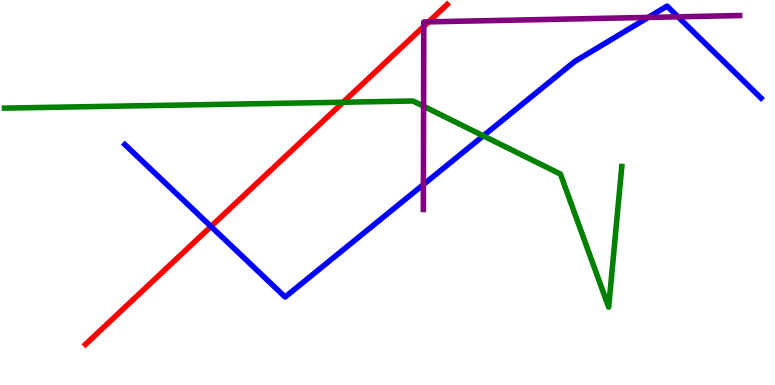[{'lines': ['blue', 'red'], 'intersections': [{'x': 2.72, 'y': 4.12}]}, {'lines': ['green', 'red'], 'intersections': [{'x': 4.43, 'y': 7.34}]}, {'lines': ['purple', 'red'], 'intersections': [{'x': 5.47, 'y': 9.31}, {'x': 5.53, 'y': 9.43}]}, {'lines': ['blue', 'green'], 'intersections': [{'x': 6.24, 'y': 6.47}]}, {'lines': ['blue', 'purple'], 'intersections': [{'x': 5.46, 'y': 5.21}, {'x': 8.36, 'y': 9.55}, {'x': 8.75, 'y': 9.56}]}, {'lines': ['green', 'purple'], 'intersections': [{'x': 5.47, 'y': 7.24}]}]